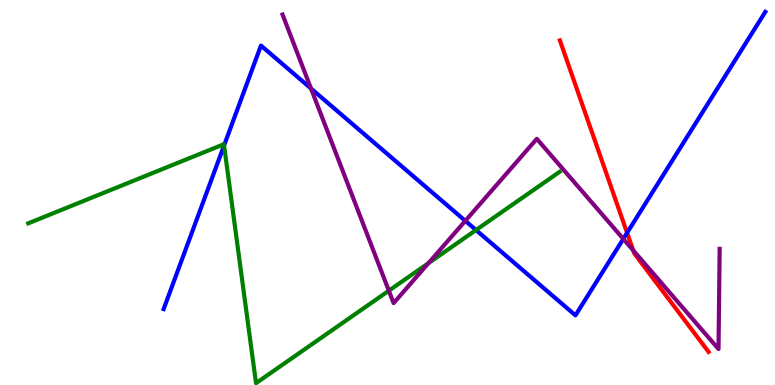[{'lines': ['blue', 'red'], 'intersections': [{'x': 8.09, 'y': 3.95}]}, {'lines': ['green', 'red'], 'intersections': []}, {'lines': ['purple', 'red'], 'intersections': [{'x': 8.17, 'y': 3.5}]}, {'lines': ['blue', 'green'], 'intersections': [{'x': 2.89, 'y': 6.22}, {'x': 6.14, 'y': 4.03}]}, {'lines': ['blue', 'purple'], 'intersections': [{'x': 4.01, 'y': 7.7}, {'x': 6.0, 'y': 4.26}, {'x': 8.04, 'y': 3.8}]}, {'lines': ['green', 'purple'], 'intersections': [{'x': 5.02, 'y': 2.45}, {'x': 5.53, 'y': 3.17}]}]